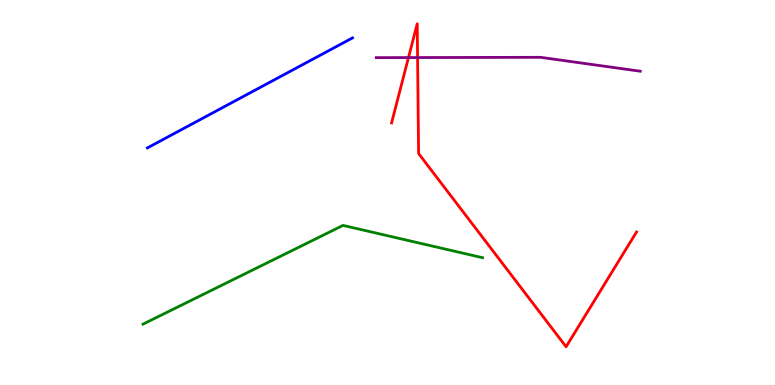[{'lines': ['blue', 'red'], 'intersections': []}, {'lines': ['green', 'red'], 'intersections': []}, {'lines': ['purple', 'red'], 'intersections': [{'x': 5.27, 'y': 8.5}, {'x': 5.39, 'y': 8.51}]}, {'lines': ['blue', 'green'], 'intersections': []}, {'lines': ['blue', 'purple'], 'intersections': []}, {'lines': ['green', 'purple'], 'intersections': []}]